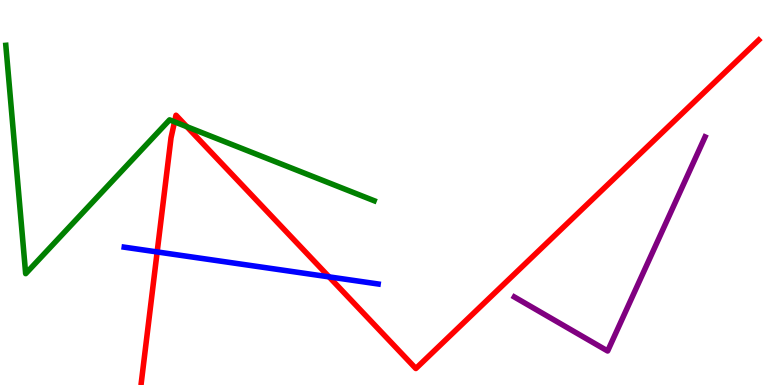[{'lines': ['blue', 'red'], 'intersections': [{'x': 2.03, 'y': 3.46}, {'x': 4.25, 'y': 2.81}]}, {'lines': ['green', 'red'], 'intersections': [{'x': 2.25, 'y': 6.84}, {'x': 2.41, 'y': 6.71}]}, {'lines': ['purple', 'red'], 'intersections': []}, {'lines': ['blue', 'green'], 'intersections': []}, {'lines': ['blue', 'purple'], 'intersections': []}, {'lines': ['green', 'purple'], 'intersections': []}]